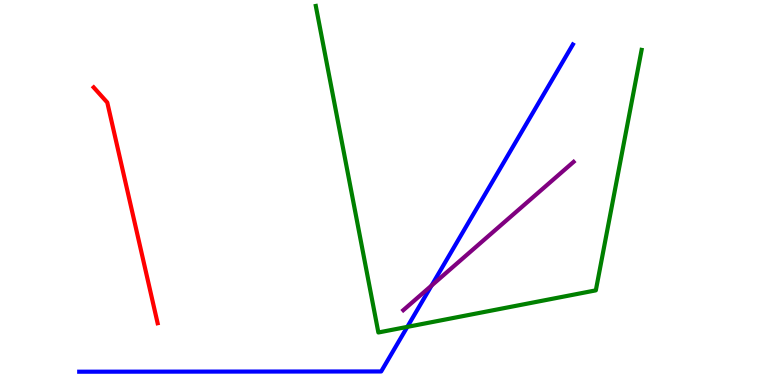[{'lines': ['blue', 'red'], 'intersections': []}, {'lines': ['green', 'red'], 'intersections': []}, {'lines': ['purple', 'red'], 'intersections': []}, {'lines': ['blue', 'green'], 'intersections': [{'x': 5.26, 'y': 1.51}]}, {'lines': ['blue', 'purple'], 'intersections': [{'x': 5.57, 'y': 2.58}]}, {'lines': ['green', 'purple'], 'intersections': []}]